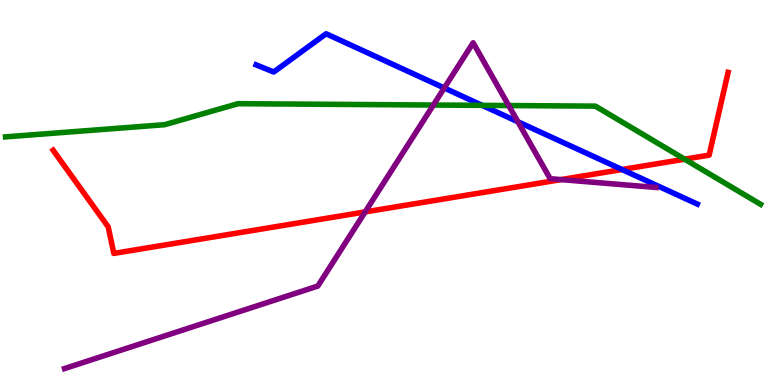[{'lines': ['blue', 'red'], 'intersections': [{'x': 8.03, 'y': 5.6}]}, {'lines': ['green', 'red'], 'intersections': [{'x': 8.83, 'y': 5.87}]}, {'lines': ['purple', 'red'], 'intersections': [{'x': 4.71, 'y': 4.5}, {'x': 7.24, 'y': 5.34}]}, {'lines': ['blue', 'green'], 'intersections': [{'x': 6.22, 'y': 7.26}]}, {'lines': ['blue', 'purple'], 'intersections': [{'x': 5.73, 'y': 7.71}, {'x': 6.68, 'y': 6.84}]}, {'lines': ['green', 'purple'], 'intersections': [{'x': 5.59, 'y': 7.27}, {'x': 6.56, 'y': 7.26}]}]